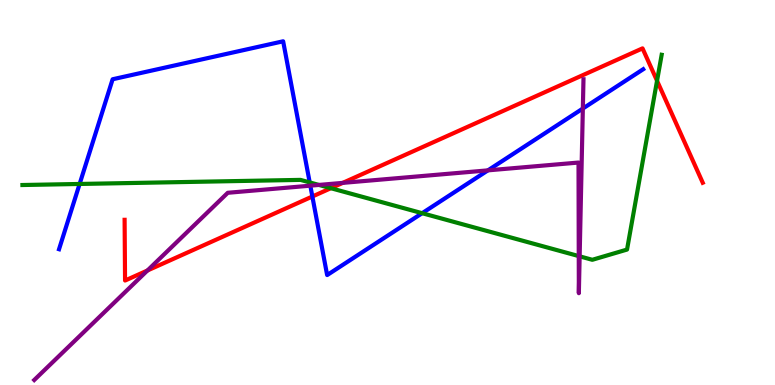[{'lines': ['blue', 'red'], 'intersections': [{'x': 4.03, 'y': 4.9}]}, {'lines': ['green', 'red'], 'intersections': [{'x': 4.27, 'y': 5.11}, {'x': 8.48, 'y': 7.9}]}, {'lines': ['purple', 'red'], 'intersections': [{'x': 1.9, 'y': 2.97}, {'x': 4.42, 'y': 5.25}]}, {'lines': ['blue', 'green'], 'intersections': [{'x': 1.03, 'y': 5.22}, {'x': 4.0, 'y': 5.26}, {'x': 5.45, 'y': 4.46}]}, {'lines': ['blue', 'purple'], 'intersections': [{'x': 4.0, 'y': 5.18}, {'x': 6.3, 'y': 5.58}, {'x': 7.52, 'y': 7.18}]}, {'lines': ['green', 'purple'], 'intersections': [{'x': 4.12, 'y': 5.2}, {'x': 7.47, 'y': 3.35}, {'x': 7.48, 'y': 3.34}]}]